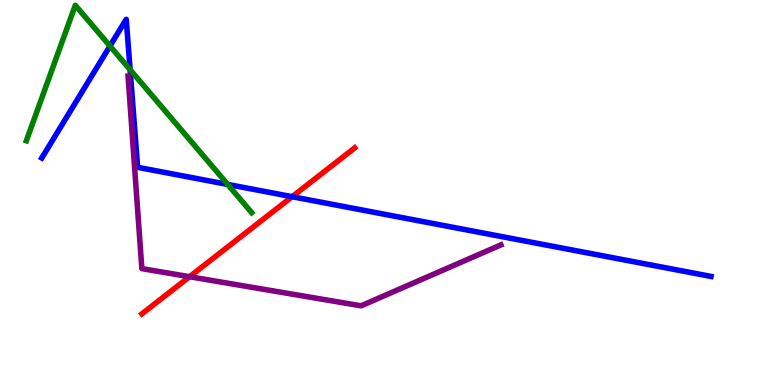[{'lines': ['blue', 'red'], 'intersections': [{'x': 3.77, 'y': 4.89}]}, {'lines': ['green', 'red'], 'intersections': []}, {'lines': ['purple', 'red'], 'intersections': [{'x': 2.45, 'y': 2.81}]}, {'lines': ['blue', 'green'], 'intersections': [{'x': 1.42, 'y': 8.8}, {'x': 1.68, 'y': 8.19}, {'x': 2.94, 'y': 5.21}]}, {'lines': ['blue', 'purple'], 'intersections': []}, {'lines': ['green', 'purple'], 'intersections': []}]